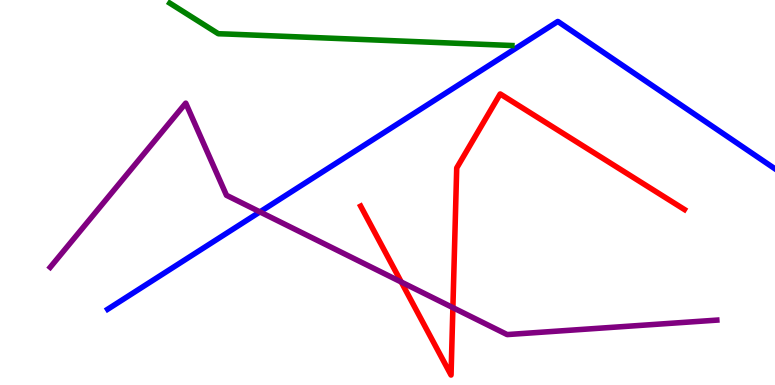[{'lines': ['blue', 'red'], 'intersections': []}, {'lines': ['green', 'red'], 'intersections': []}, {'lines': ['purple', 'red'], 'intersections': [{'x': 5.18, 'y': 2.67}, {'x': 5.84, 'y': 2.01}]}, {'lines': ['blue', 'green'], 'intersections': []}, {'lines': ['blue', 'purple'], 'intersections': [{'x': 3.35, 'y': 4.5}]}, {'lines': ['green', 'purple'], 'intersections': []}]